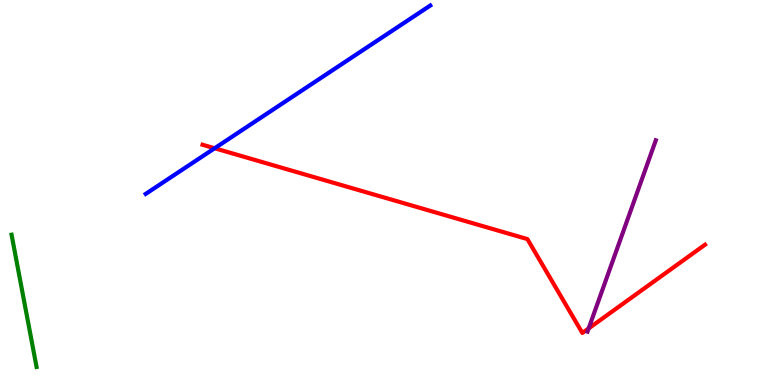[{'lines': ['blue', 'red'], 'intersections': [{'x': 2.77, 'y': 6.15}]}, {'lines': ['green', 'red'], 'intersections': []}, {'lines': ['purple', 'red'], 'intersections': [{'x': 7.6, 'y': 1.47}]}, {'lines': ['blue', 'green'], 'intersections': []}, {'lines': ['blue', 'purple'], 'intersections': []}, {'lines': ['green', 'purple'], 'intersections': []}]